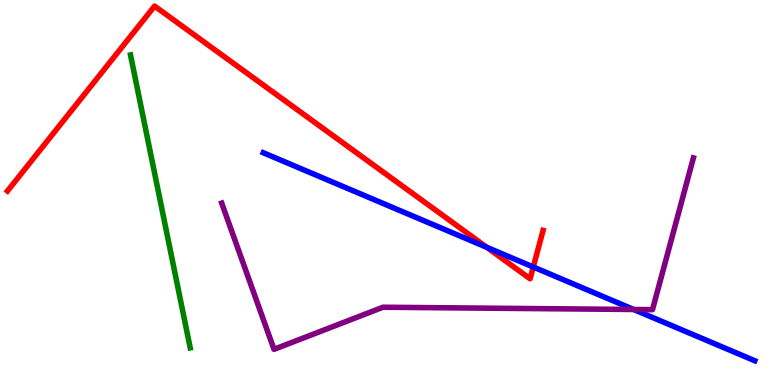[{'lines': ['blue', 'red'], 'intersections': [{'x': 6.28, 'y': 3.58}, {'x': 6.88, 'y': 3.07}]}, {'lines': ['green', 'red'], 'intersections': []}, {'lines': ['purple', 'red'], 'intersections': []}, {'lines': ['blue', 'green'], 'intersections': []}, {'lines': ['blue', 'purple'], 'intersections': [{'x': 8.18, 'y': 1.96}]}, {'lines': ['green', 'purple'], 'intersections': []}]